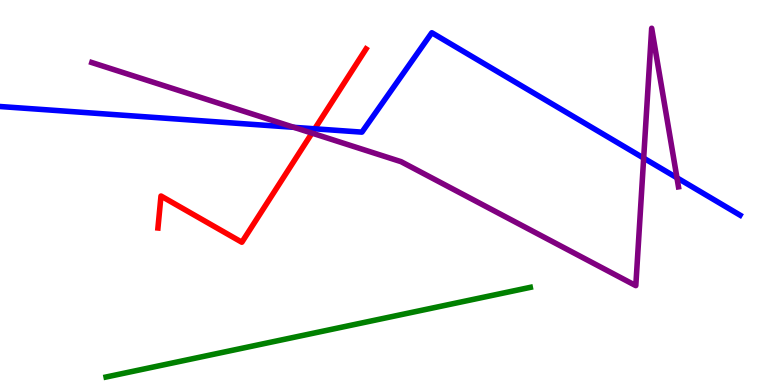[{'lines': ['blue', 'red'], 'intersections': [{'x': 4.06, 'y': 6.65}]}, {'lines': ['green', 'red'], 'intersections': []}, {'lines': ['purple', 'red'], 'intersections': [{'x': 4.03, 'y': 6.54}]}, {'lines': ['blue', 'green'], 'intersections': []}, {'lines': ['blue', 'purple'], 'intersections': [{'x': 3.79, 'y': 6.69}, {'x': 8.31, 'y': 5.89}, {'x': 8.73, 'y': 5.38}]}, {'lines': ['green', 'purple'], 'intersections': []}]